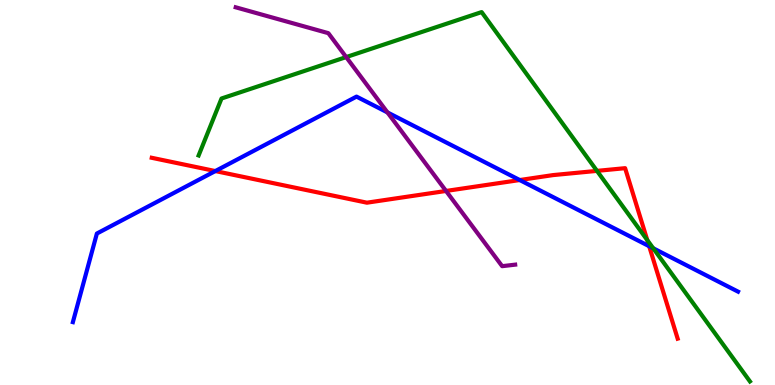[{'lines': ['blue', 'red'], 'intersections': [{'x': 2.78, 'y': 5.56}, {'x': 6.71, 'y': 5.32}, {'x': 8.38, 'y': 3.61}]}, {'lines': ['green', 'red'], 'intersections': [{'x': 7.7, 'y': 5.56}, {'x': 8.35, 'y': 3.76}]}, {'lines': ['purple', 'red'], 'intersections': [{'x': 5.76, 'y': 5.04}]}, {'lines': ['blue', 'green'], 'intersections': [{'x': 8.43, 'y': 3.55}]}, {'lines': ['blue', 'purple'], 'intersections': [{'x': 5.0, 'y': 7.08}]}, {'lines': ['green', 'purple'], 'intersections': [{'x': 4.47, 'y': 8.52}]}]